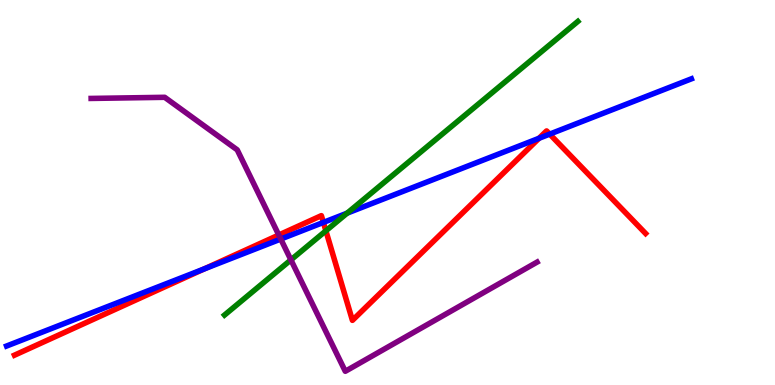[{'lines': ['blue', 'red'], 'intersections': [{'x': 2.63, 'y': 3.01}, {'x': 4.17, 'y': 4.22}, {'x': 6.96, 'y': 6.41}, {'x': 7.09, 'y': 6.52}]}, {'lines': ['green', 'red'], 'intersections': [{'x': 4.2, 'y': 4.0}]}, {'lines': ['purple', 'red'], 'intersections': [{'x': 3.6, 'y': 3.9}]}, {'lines': ['blue', 'green'], 'intersections': [{'x': 4.48, 'y': 4.46}]}, {'lines': ['blue', 'purple'], 'intersections': [{'x': 3.62, 'y': 3.79}]}, {'lines': ['green', 'purple'], 'intersections': [{'x': 3.75, 'y': 3.25}]}]